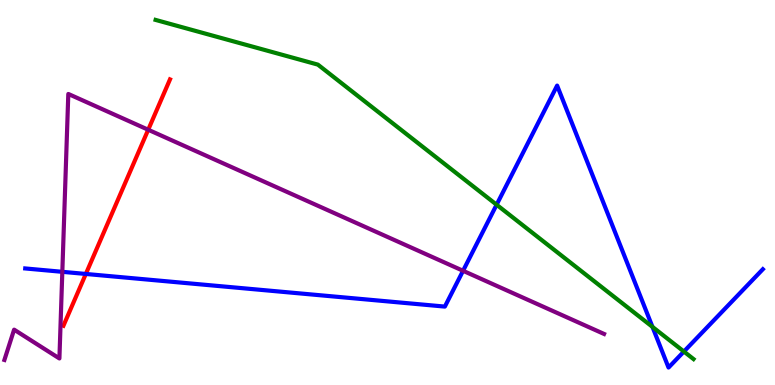[{'lines': ['blue', 'red'], 'intersections': [{'x': 1.11, 'y': 2.88}]}, {'lines': ['green', 'red'], 'intersections': []}, {'lines': ['purple', 'red'], 'intersections': [{'x': 1.91, 'y': 6.63}]}, {'lines': ['blue', 'green'], 'intersections': [{'x': 6.41, 'y': 4.68}, {'x': 8.42, 'y': 1.51}, {'x': 8.82, 'y': 0.869}]}, {'lines': ['blue', 'purple'], 'intersections': [{'x': 0.804, 'y': 2.94}, {'x': 5.97, 'y': 2.97}]}, {'lines': ['green', 'purple'], 'intersections': []}]